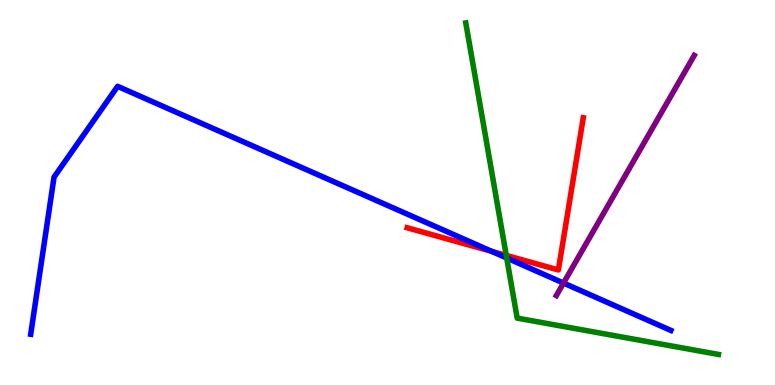[{'lines': ['blue', 'red'], 'intersections': [{'x': 6.34, 'y': 3.47}]}, {'lines': ['green', 'red'], 'intersections': [{'x': 6.53, 'y': 3.37}]}, {'lines': ['purple', 'red'], 'intersections': []}, {'lines': ['blue', 'green'], 'intersections': [{'x': 6.54, 'y': 3.3}]}, {'lines': ['blue', 'purple'], 'intersections': [{'x': 7.27, 'y': 2.65}]}, {'lines': ['green', 'purple'], 'intersections': []}]